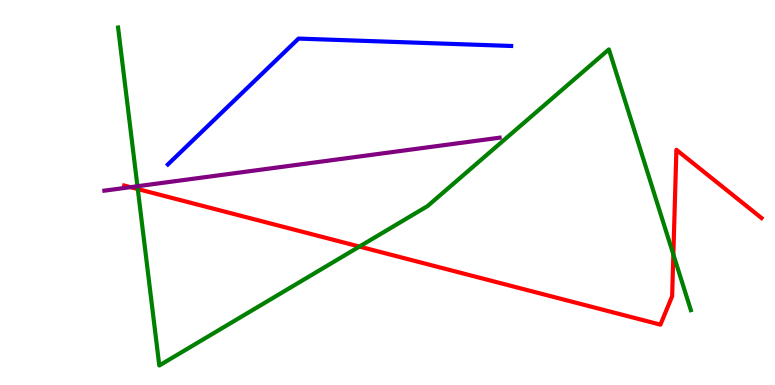[{'lines': ['blue', 'red'], 'intersections': []}, {'lines': ['green', 'red'], 'intersections': [{'x': 1.78, 'y': 5.09}, {'x': 4.64, 'y': 3.6}, {'x': 8.69, 'y': 3.39}]}, {'lines': ['purple', 'red'], 'intersections': [{'x': 1.68, 'y': 5.14}]}, {'lines': ['blue', 'green'], 'intersections': []}, {'lines': ['blue', 'purple'], 'intersections': []}, {'lines': ['green', 'purple'], 'intersections': [{'x': 1.77, 'y': 5.16}]}]